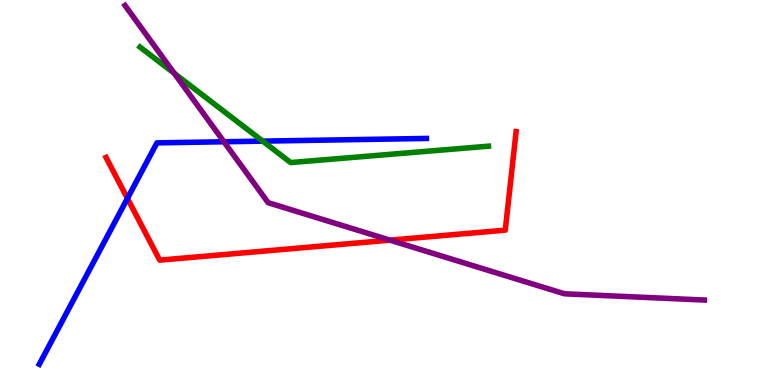[{'lines': ['blue', 'red'], 'intersections': [{'x': 1.64, 'y': 4.85}]}, {'lines': ['green', 'red'], 'intersections': []}, {'lines': ['purple', 'red'], 'intersections': [{'x': 5.03, 'y': 3.76}]}, {'lines': ['blue', 'green'], 'intersections': [{'x': 3.39, 'y': 6.33}]}, {'lines': ['blue', 'purple'], 'intersections': [{'x': 2.89, 'y': 6.32}]}, {'lines': ['green', 'purple'], 'intersections': [{'x': 2.25, 'y': 8.1}]}]